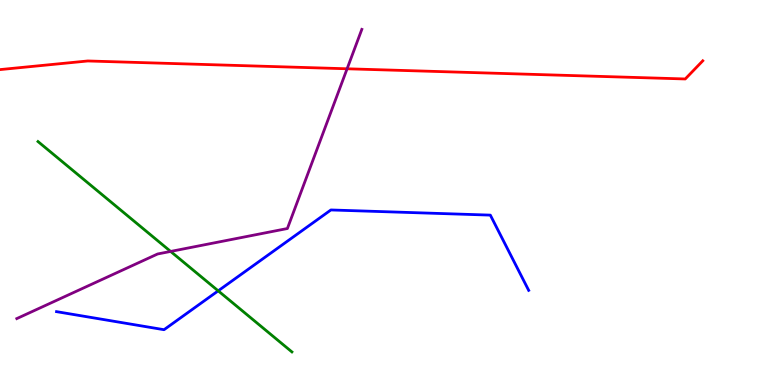[{'lines': ['blue', 'red'], 'intersections': []}, {'lines': ['green', 'red'], 'intersections': []}, {'lines': ['purple', 'red'], 'intersections': [{'x': 4.48, 'y': 8.21}]}, {'lines': ['blue', 'green'], 'intersections': [{'x': 2.82, 'y': 2.45}]}, {'lines': ['blue', 'purple'], 'intersections': []}, {'lines': ['green', 'purple'], 'intersections': [{'x': 2.2, 'y': 3.47}]}]